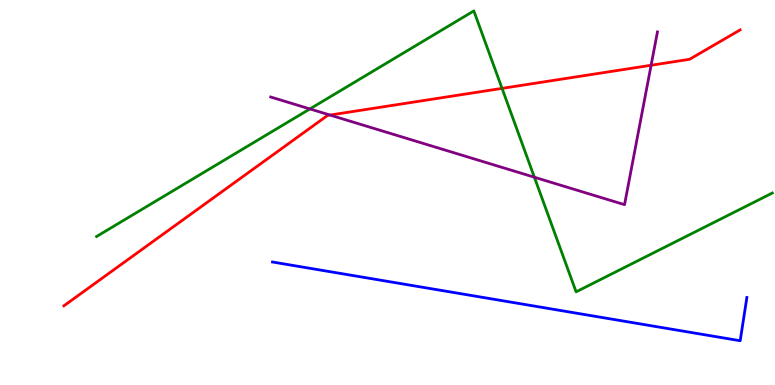[{'lines': ['blue', 'red'], 'intersections': []}, {'lines': ['green', 'red'], 'intersections': [{'x': 6.48, 'y': 7.7}]}, {'lines': ['purple', 'red'], 'intersections': [{'x': 4.26, 'y': 7.01}, {'x': 8.4, 'y': 8.3}]}, {'lines': ['blue', 'green'], 'intersections': []}, {'lines': ['blue', 'purple'], 'intersections': []}, {'lines': ['green', 'purple'], 'intersections': [{'x': 4.0, 'y': 7.17}, {'x': 6.9, 'y': 5.4}]}]